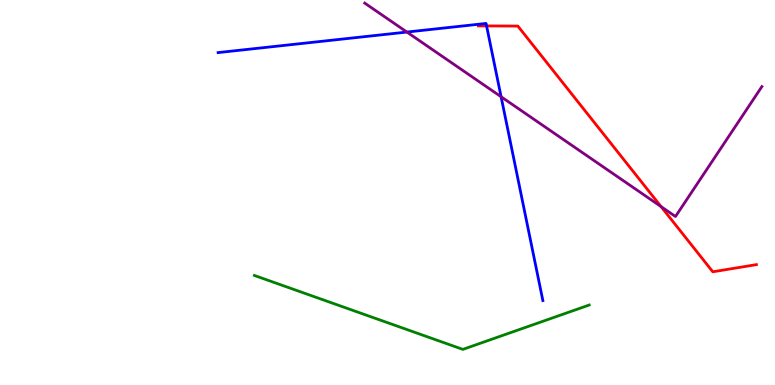[{'lines': ['blue', 'red'], 'intersections': [{'x': 6.28, 'y': 9.33}]}, {'lines': ['green', 'red'], 'intersections': []}, {'lines': ['purple', 'red'], 'intersections': [{'x': 8.53, 'y': 4.63}]}, {'lines': ['blue', 'green'], 'intersections': []}, {'lines': ['blue', 'purple'], 'intersections': [{'x': 5.25, 'y': 9.17}, {'x': 6.47, 'y': 7.49}]}, {'lines': ['green', 'purple'], 'intersections': []}]